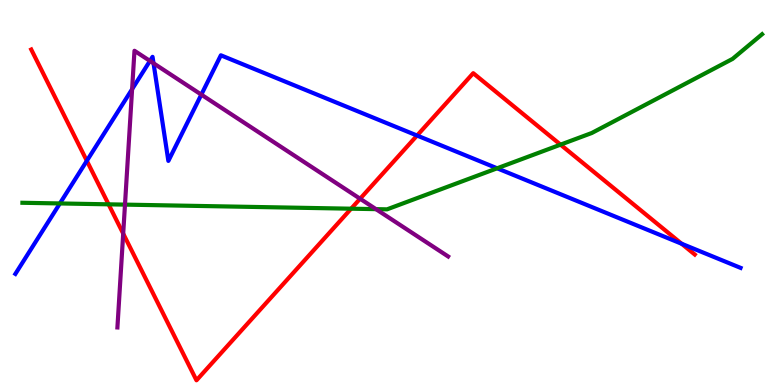[{'lines': ['blue', 'red'], 'intersections': [{'x': 1.12, 'y': 5.82}, {'x': 5.38, 'y': 6.48}, {'x': 8.8, 'y': 3.67}]}, {'lines': ['green', 'red'], 'intersections': [{'x': 1.4, 'y': 4.69}, {'x': 4.53, 'y': 4.58}, {'x': 7.23, 'y': 6.24}]}, {'lines': ['purple', 'red'], 'intersections': [{'x': 1.59, 'y': 3.93}, {'x': 4.65, 'y': 4.84}]}, {'lines': ['blue', 'green'], 'intersections': [{'x': 0.773, 'y': 4.72}, {'x': 6.41, 'y': 5.63}]}, {'lines': ['blue', 'purple'], 'intersections': [{'x': 1.7, 'y': 7.68}, {'x': 1.93, 'y': 8.42}, {'x': 1.98, 'y': 8.36}, {'x': 2.6, 'y': 7.54}]}, {'lines': ['green', 'purple'], 'intersections': [{'x': 1.61, 'y': 4.69}, {'x': 4.85, 'y': 4.57}]}]